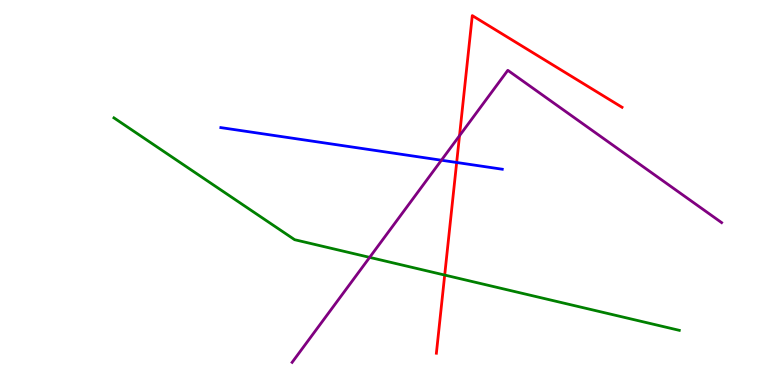[{'lines': ['blue', 'red'], 'intersections': [{'x': 5.89, 'y': 5.78}]}, {'lines': ['green', 'red'], 'intersections': [{'x': 5.74, 'y': 2.86}]}, {'lines': ['purple', 'red'], 'intersections': [{'x': 5.93, 'y': 6.47}]}, {'lines': ['blue', 'green'], 'intersections': []}, {'lines': ['blue', 'purple'], 'intersections': [{'x': 5.7, 'y': 5.84}]}, {'lines': ['green', 'purple'], 'intersections': [{'x': 4.77, 'y': 3.31}]}]